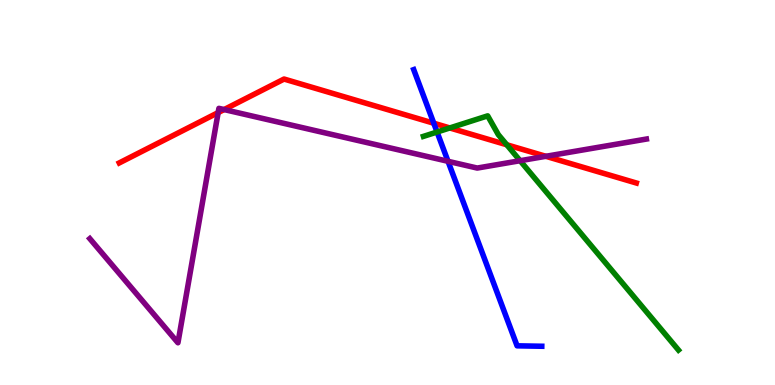[{'lines': ['blue', 'red'], 'intersections': [{'x': 5.6, 'y': 6.8}]}, {'lines': ['green', 'red'], 'intersections': [{'x': 5.8, 'y': 6.68}, {'x': 6.54, 'y': 6.24}]}, {'lines': ['purple', 'red'], 'intersections': [{'x': 2.81, 'y': 7.08}, {'x': 2.89, 'y': 7.15}, {'x': 7.04, 'y': 5.94}]}, {'lines': ['blue', 'green'], 'intersections': [{'x': 5.64, 'y': 6.57}]}, {'lines': ['blue', 'purple'], 'intersections': [{'x': 5.78, 'y': 5.81}]}, {'lines': ['green', 'purple'], 'intersections': [{'x': 6.71, 'y': 5.83}]}]